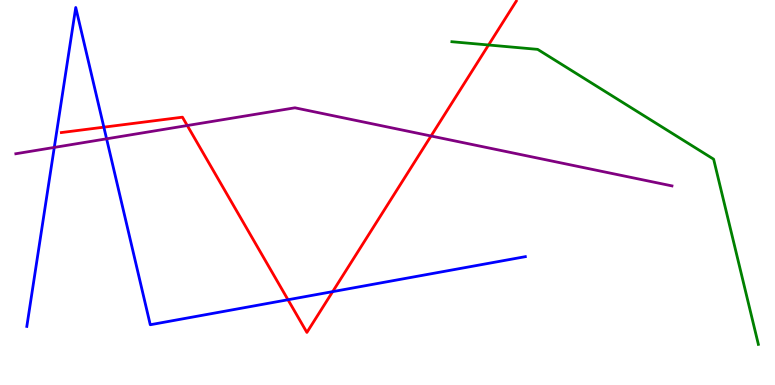[{'lines': ['blue', 'red'], 'intersections': [{'x': 1.34, 'y': 6.7}, {'x': 3.72, 'y': 2.21}, {'x': 4.29, 'y': 2.43}]}, {'lines': ['green', 'red'], 'intersections': [{'x': 6.3, 'y': 8.83}]}, {'lines': ['purple', 'red'], 'intersections': [{'x': 2.42, 'y': 6.74}, {'x': 5.56, 'y': 6.47}]}, {'lines': ['blue', 'green'], 'intersections': []}, {'lines': ['blue', 'purple'], 'intersections': [{'x': 0.7, 'y': 6.17}, {'x': 1.38, 'y': 6.39}]}, {'lines': ['green', 'purple'], 'intersections': []}]